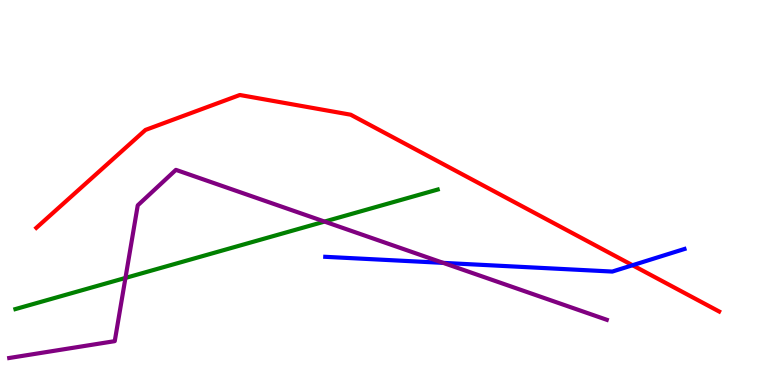[{'lines': ['blue', 'red'], 'intersections': [{'x': 8.16, 'y': 3.11}]}, {'lines': ['green', 'red'], 'intersections': []}, {'lines': ['purple', 'red'], 'intersections': []}, {'lines': ['blue', 'green'], 'intersections': []}, {'lines': ['blue', 'purple'], 'intersections': [{'x': 5.72, 'y': 3.17}]}, {'lines': ['green', 'purple'], 'intersections': [{'x': 1.62, 'y': 2.78}, {'x': 4.19, 'y': 4.24}]}]